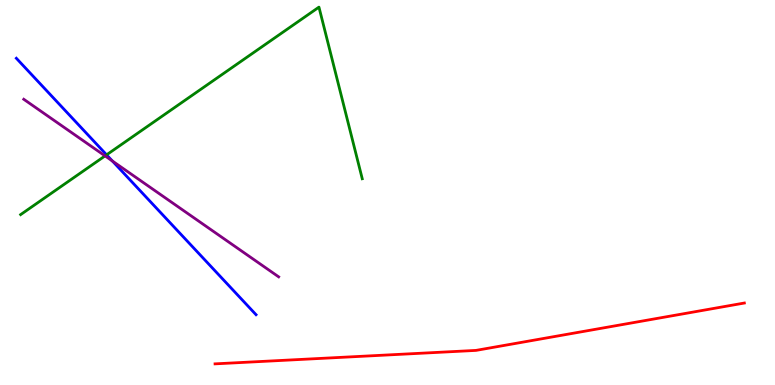[{'lines': ['blue', 'red'], 'intersections': []}, {'lines': ['green', 'red'], 'intersections': []}, {'lines': ['purple', 'red'], 'intersections': []}, {'lines': ['blue', 'green'], 'intersections': [{'x': 1.38, 'y': 5.98}]}, {'lines': ['blue', 'purple'], 'intersections': [{'x': 1.45, 'y': 5.82}]}, {'lines': ['green', 'purple'], 'intersections': [{'x': 1.36, 'y': 5.95}]}]